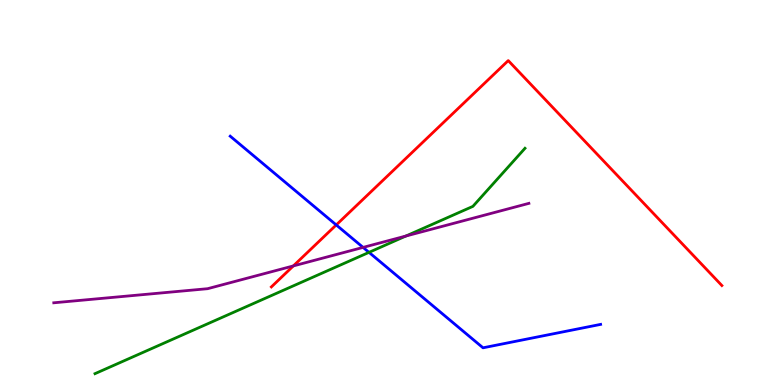[{'lines': ['blue', 'red'], 'intersections': [{'x': 4.34, 'y': 4.16}]}, {'lines': ['green', 'red'], 'intersections': []}, {'lines': ['purple', 'red'], 'intersections': [{'x': 3.79, 'y': 3.09}]}, {'lines': ['blue', 'green'], 'intersections': [{'x': 4.76, 'y': 3.45}]}, {'lines': ['blue', 'purple'], 'intersections': [{'x': 4.68, 'y': 3.57}]}, {'lines': ['green', 'purple'], 'intersections': [{'x': 5.24, 'y': 3.87}]}]